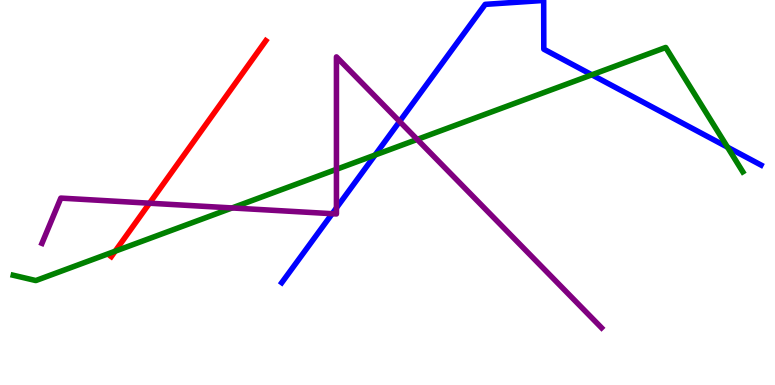[{'lines': ['blue', 'red'], 'intersections': []}, {'lines': ['green', 'red'], 'intersections': [{'x': 1.49, 'y': 3.48}]}, {'lines': ['purple', 'red'], 'intersections': [{'x': 1.93, 'y': 4.72}]}, {'lines': ['blue', 'green'], 'intersections': [{'x': 4.84, 'y': 5.97}, {'x': 7.64, 'y': 8.06}, {'x': 9.39, 'y': 6.18}]}, {'lines': ['blue', 'purple'], 'intersections': [{'x': 4.29, 'y': 4.45}, {'x': 4.34, 'y': 4.6}, {'x': 5.16, 'y': 6.85}]}, {'lines': ['green', 'purple'], 'intersections': [{'x': 2.99, 'y': 4.6}, {'x': 4.34, 'y': 5.6}, {'x': 5.38, 'y': 6.38}]}]